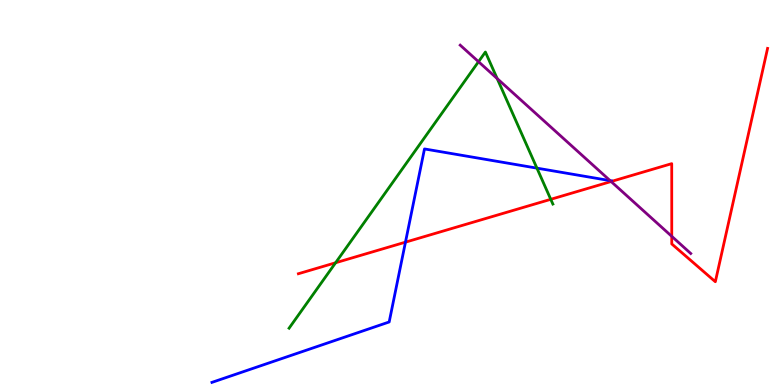[{'lines': ['blue', 'red'], 'intersections': [{'x': 5.23, 'y': 3.71}]}, {'lines': ['green', 'red'], 'intersections': [{'x': 4.33, 'y': 3.17}, {'x': 7.11, 'y': 4.82}]}, {'lines': ['purple', 'red'], 'intersections': [{'x': 7.89, 'y': 5.29}, {'x': 8.67, 'y': 3.86}]}, {'lines': ['blue', 'green'], 'intersections': [{'x': 6.93, 'y': 5.63}]}, {'lines': ['blue', 'purple'], 'intersections': [{'x': 7.87, 'y': 5.31}]}, {'lines': ['green', 'purple'], 'intersections': [{'x': 6.17, 'y': 8.4}, {'x': 6.42, 'y': 7.96}]}]